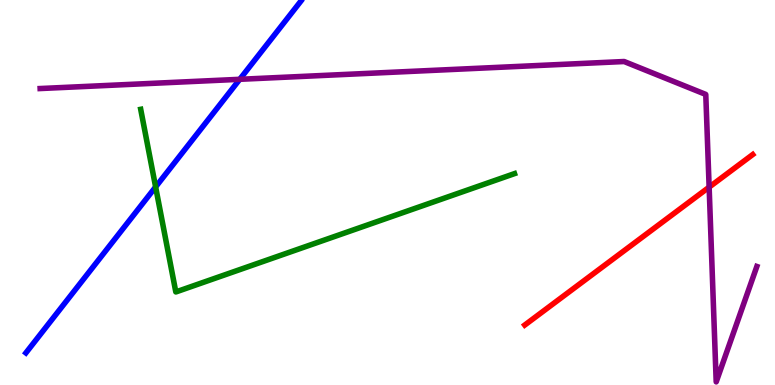[{'lines': ['blue', 'red'], 'intersections': []}, {'lines': ['green', 'red'], 'intersections': []}, {'lines': ['purple', 'red'], 'intersections': [{'x': 9.15, 'y': 5.14}]}, {'lines': ['blue', 'green'], 'intersections': [{'x': 2.01, 'y': 5.14}]}, {'lines': ['blue', 'purple'], 'intersections': [{'x': 3.09, 'y': 7.94}]}, {'lines': ['green', 'purple'], 'intersections': []}]